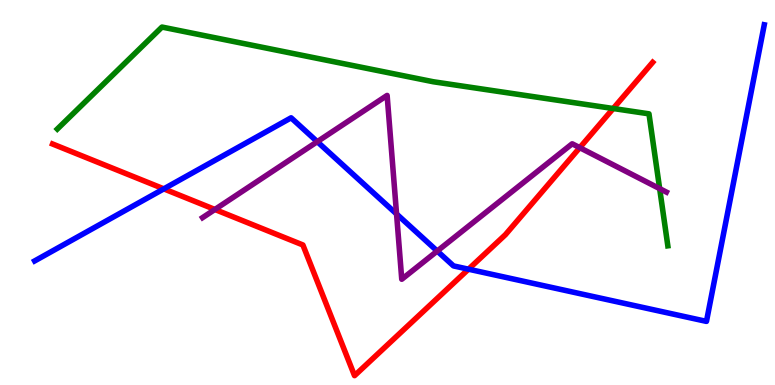[{'lines': ['blue', 'red'], 'intersections': [{'x': 2.11, 'y': 5.09}, {'x': 6.04, 'y': 3.01}]}, {'lines': ['green', 'red'], 'intersections': [{'x': 7.91, 'y': 7.18}]}, {'lines': ['purple', 'red'], 'intersections': [{'x': 2.77, 'y': 4.56}, {'x': 7.48, 'y': 6.16}]}, {'lines': ['blue', 'green'], 'intersections': []}, {'lines': ['blue', 'purple'], 'intersections': [{'x': 4.09, 'y': 6.32}, {'x': 5.12, 'y': 4.44}, {'x': 5.64, 'y': 3.48}]}, {'lines': ['green', 'purple'], 'intersections': [{'x': 8.51, 'y': 5.1}]}]